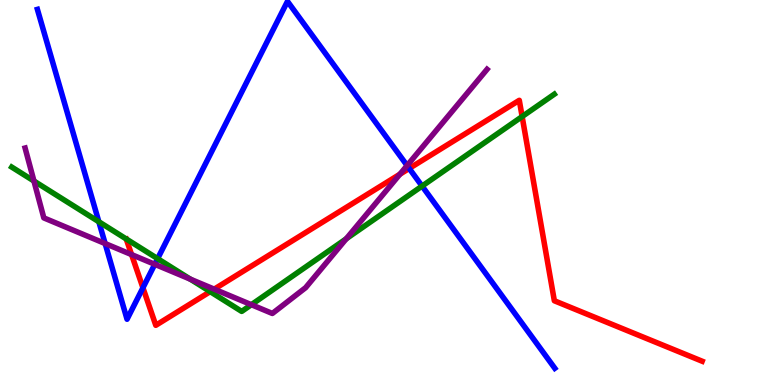[{'lines': ['blue', 'red'], 'intersections': [{'x': 1.84, 'y': 2.53}, {'x': 5.28, 'y': 5.62}]}, {'lines': ['green', 'red'], 'intersections': [{'x': 2.71, 'y': 2.43}, {'x': 6.74, 'y': 6.97}]}, {'lines': ['purple', 'red'], 'intersections': [{'x': 1.7, 'y': 3.39}, {'x': 2.76, 'y': 2.49}, {'x': 5.16, 'y': 5.47}]}, {'lines': ['blue', 'green'], 'intersections': [{'x': 1.28, 'y': 4.24}, {'x': 2.03, 'y': 3.28}, {'x': 5.45, 'y': 5.17}]}, {'lines': ['blue', 'purple'], 'intersections': [{'x': 1.36, 'y': 3.67}, {'x': 2.0, 'y': 3.14}, {'x': 5.25, 'y': 5.7}]}, {'lines': ['green', 'purple'], 'intersections': [{'x': 0.438, 'y': 5.3}, {'x': 2.46, 'y': 2.75}, {'x': 3.24, 'y': 2.09}, {'x': 4.47, 'y': 3.8}]}]